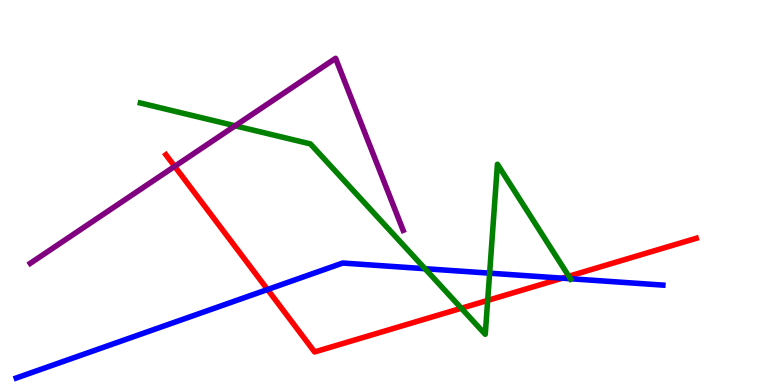[{'lines': ['blue', 'red'], 'intersections': [{'x': 3.45, 'y': 2.48}, {'x': 7.26, 'y': 2.77}]}, {'lines': ['green', 'red'], 'intersections': [{'x': 5.95, 'y': 1.99}, {'x': 6.29, 'y': 2.2}, {'x': 7.34, 'y': 2.82}]}, {'lines': ['purple', 'red'], 'intersections': [{'x': 2.25, 'y': 5.68}]}, {'lines': ['blue', 'green'], 'intersections': [{'x': 5.48, 'y': 3.02}, {'x': 6.32, 'y': 2.9}, {'x': 7.36, 'y': 2.76}]}, {'lines': ['blue', 'purple'], 'intersections': []}, {'lines': ['green', 'purple'], 'intersections': [{'x': 3.03, 'y': 6.73}]}]